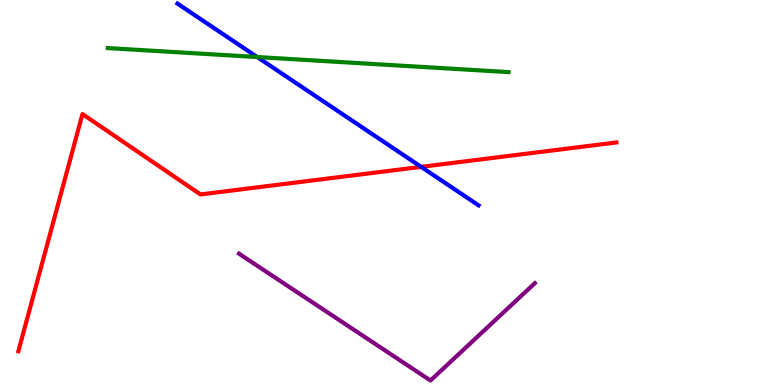[{'lines': ['blue', 'red'], 'intersections': [{'x': 5.43, 'y': 5.67}]}, {'lines': ['green', 'red'], 'intersections': []}, {'lines': ['purple', 'red'], 'intersections': []}, {'lines': ['blue', 'green'], 'intersections': [{'x': 3.32, 'y': 8.52}]}, {'lines': ['blue', 'purple'], 'intersections': []}, {'lines': ['green', 'purple'], 'intersections': []}]